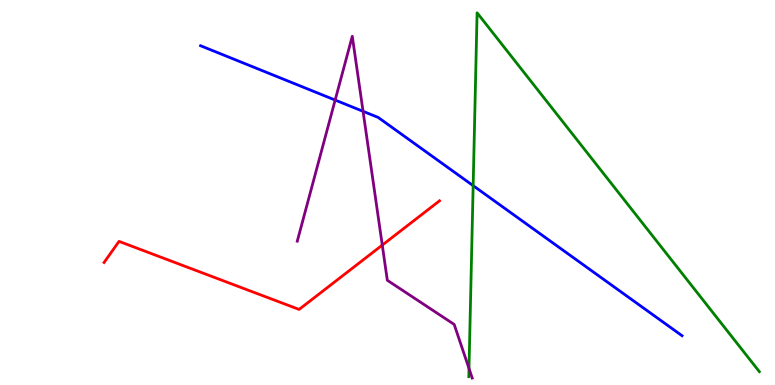[{'lines': ['blue', 'red'], 'intersections': []}, {'lines': ['green', 'red'], 'intersections': []}, {'lines': ['purple', 'red'], 'intersections': [{'x': 4.93, 'y': 3.63}]}, {'lines': ['blue', 'green'], 'intersections': [{'x': 6.11, 'y': 5.18}]}, {'lines': ['blue', 'purple'], 'intersections': [{'x': 4.32, 'y': 7.4}, {'x': 4.68, 'y': 7.11}]}, {'lines': ['green', 'purple'], 'intersections': [{'x': 6.05, 'y': 0.43}]}]